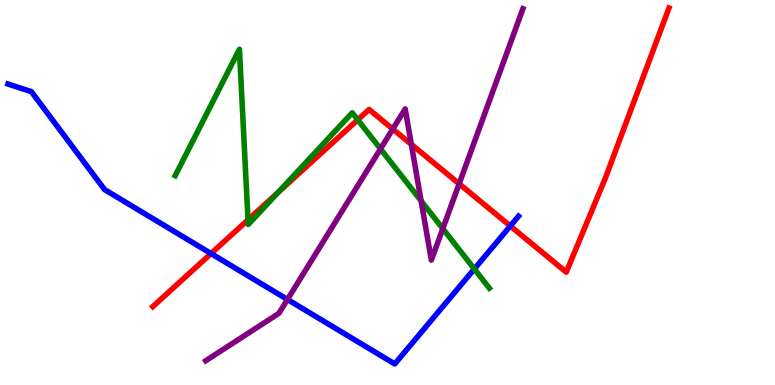[{'lines': ['blue', 'red'], 'intersections': [{'x': 2.72, 'y': 3.41}, {'x': 6.58, 'y': 4.13}]}, {'lines': ['green', 'red'], 'intersections': [{'x': 3.2, 'y': 4.29}, {'x': 3.59, 'y': 5.0}, {'x': 4.62, 'y': 6.89}]}, {'lines': ['purple', 'red'], 'intersections': [{'x': 5.07, 'y': 6.65}, {'x': 5.31, 'y': 6.25}, {'x': 5.92, 'y': 5.23}]}, {'lines': ['blue', 'green'], 'intersections': [{'x': 6.12, 'y': 3.01}]}, {'lines': ['blue', 'purple'], 'intersections': [{'x': 3.71, 'y': 2.22}]}, {'lines': ['green', 'purple'], 'intersections': [{'x': 4.91, 'y': 6.13}, {'x': 5.43, 'y': 4.78}, {'x': 5.71, 'y': 4.06}]}]